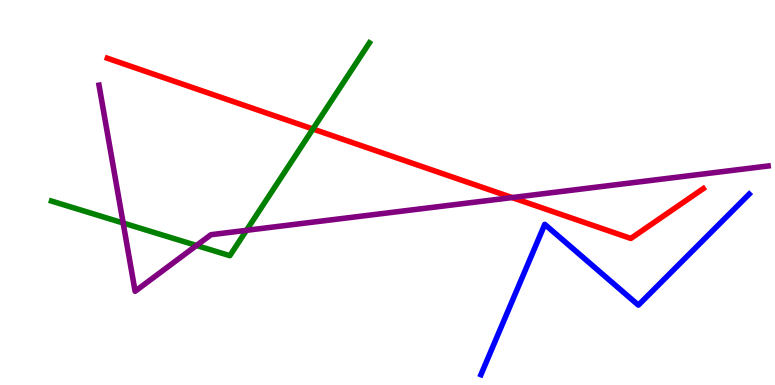[{'lines': ['blue', 'red'], 'intersections': []}, {'lines': ['green', 'red'], 'intersections': [{'x': 4.04, 'y': 6.65}]}, {'lines': ['purple', 'red'], 'intersections': [{'x': 6.61, 'y': 4.87}]}, {'lines': ['blue', 'green'], 'intersections': []}, {'lines': ['blue', 'purple'], 'intersections': []}, {'lines': ['green', 'purple'], 'intersections': [{'x': 1.59, 'y': 4.21}, {'x': 2.54, 'y': 3.62}, {'x': 3.18, 'y': 4.02}]}]